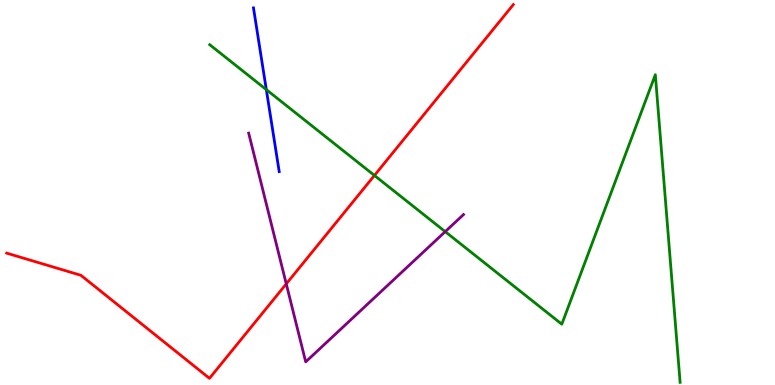[{'lines': ['blue', 'red'], 'intersections': []}, {'lines': ['green', 'red'], 'intersections': [{'x': 4.83, 'y': 5.44}]}, {'lines': ['purple', 'red'], 'intersections': [{'x': 3.69, 'y': 2.63}]}, {'lines': ['blue', 'green'], 'intersections': [{'x': 3.44, 'y': 7.67}]}, {'lines': ['blue', 'purple'], 'intersections': []}, {'lines': ['green', 'purple'], 'intersections': [{'x': 5.74, 'y': 3.98}]}]